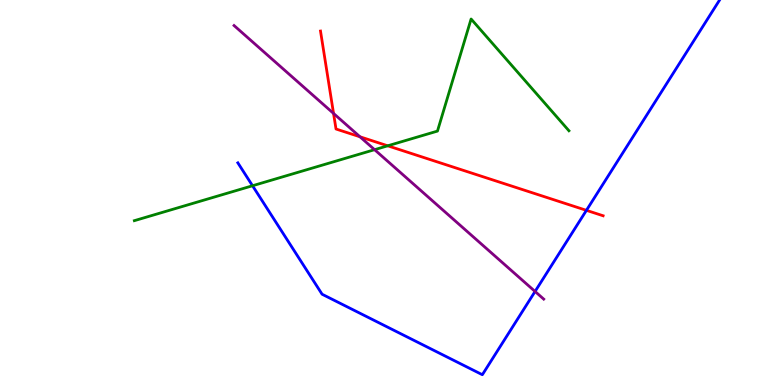[{'lines': ['blue', 'red'], 'intersections': [{'x': 7.57, 'y': 4.54}]}, {'lines': ['green', 'red'], 'intersections': [{'x': 5.0, 'y': 6.21}]}, {'lines': ['purple', 'red'], 'intersections': [{'x': 4.3, 'y': 7.05}, {'x': 4.64, 'y': 6.45}]}, {'lines': ['blue', 'green'], 'intersections': [{'x': 3.26, 'y': 5.18}]}, {'lines': ['blue', 'purple'], 'intersections': [{'x': 6.9, 'y': 2.43}]}, {'lines': ['green', 'purple'], 'intersections': [{'x': 4.83, 'y': 6.11}]}]